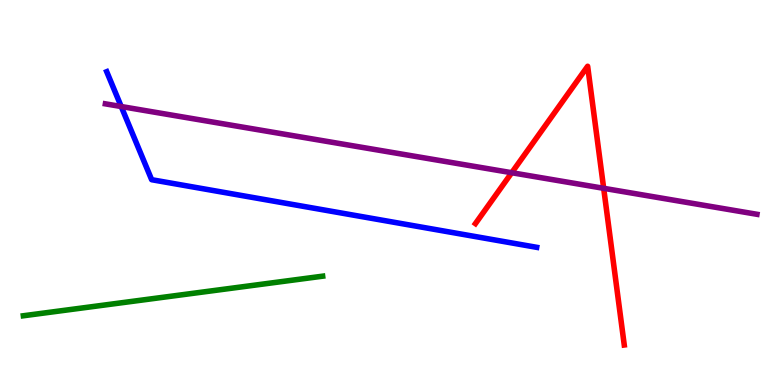[{'lines': ['blue', 'red'], 'intersections': []}, {'lines': ['green', 'red'], 'intersections': []}, {'lines': ['purple', 'red'], 'intersections': [{'x': 6.6, 'y': 5.51}, {'x': 7.79, 'y': 5.11}]}, {'lines': ['blue', 'green'], 'intersections': []}, {'lines': ['blue', 'purple'], 'intersections': [{'x': 1.56, 'y': 7.23}]}, {'lines': ['green', 'purple'], 'intersections': []}]